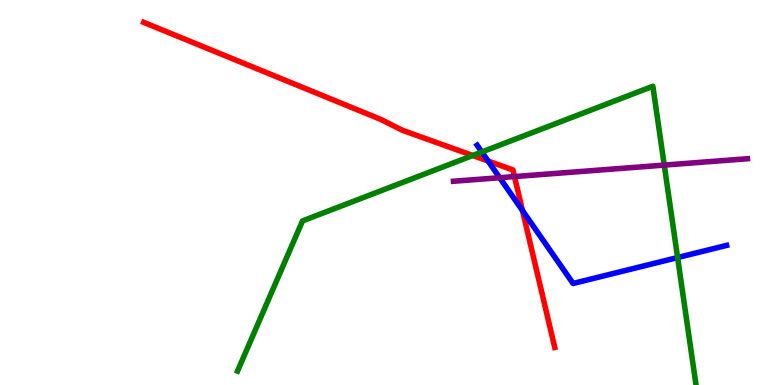[{'lines': ['blue', 'red'], 'intersections': [{'x': 6.3, 'y': 5.82}, {'x': 6.74, 'y': 4.53}]}, {'lines': ['green', 'red'], 'intersections': [{'x': 6.1, 'y': 5.96}]}, {'lines': ['purple', 'red'], 'intersections': [{'x': 6.64, 'y': 5.41}]}, {'lines': ['blue', 'green'], 'intersections': [{'x': 6.22, 'y': 6.05}, {'x': 8.74, 'y': 3.31}]}, {'lines': ['blue', 'purple'], 'intersections': [{'x': 6.45, 'y': 5.38}]}, {'lines': ['green', 'purple'], 'intersections': [{'x': 8.57, 'y': 5.71}]}]